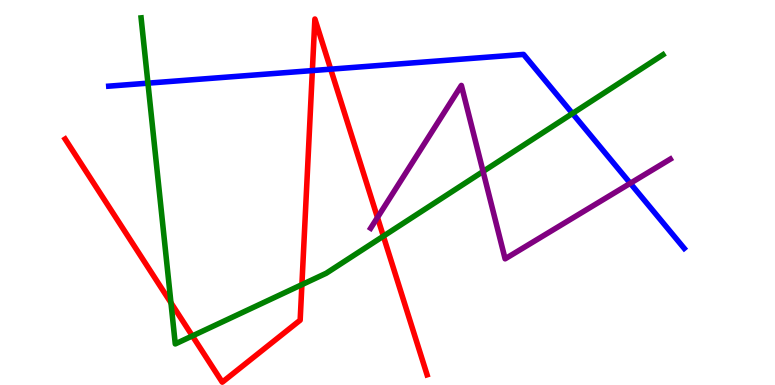[{'lines': ['blue', 'red'], 'intersections': [{'x': 4.03, 'y': 8.17}, {'x': 4.27, 'y': 8.2}]}, {'lines': ['green', 'red'], 'intersections': [{'x': 2.21, 'y': 2.14}, {'x': 2.48, 'y': 1.27}, {'x': 3.9, 'y': 2.61}, {'x': 4.95, 'y': 3.87}]}, {'lines': ['purple', 'red'], 'intersections': [{'x': 4.87, 'y': 4.35}]}, {'lines': ['blue', 'green'], 'intersections': [{'x': 1.91, 'y': 7.84}, {'x': 7.39, 'y': 7.05}]}, {'lines': ['blue', 'purple'], 'intersections': [{'x': 8.13, 'y': 5.24}]}, {'lines': ['green', 'purple'], 'intersections': [{'x': 6.23, 'y': 5.55}]}]